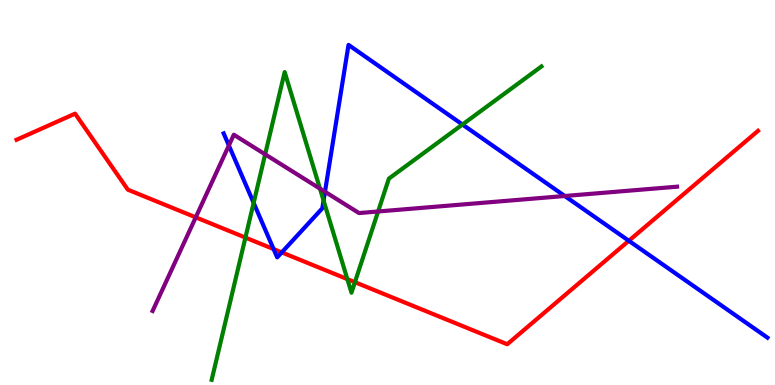[{'lines': ['blue', 'red'], 'intersections': [{'x': 3.53, 'y': 3.53}, {'x': 3.64, 'y': 3.44}, {'x': 8.11, 'y': 3.75}]}, {'lines': ['green', 'red'], 'intersections': [{'x': 3.17, 'y': 3.83}, {'x': 4.48, 'y': 2.75}, {'x': 4.58, 'y': 2.67}]}, {'lines': ['purple', 'red'], 'intersections': [{'x': 2.53, 'y': 4.35}]}, {'lines': ['blue', 'green'], 'intersections': [{'x': 3.27, 'y': 4.73}, {'x': 4.18, 'y': 4.79}, {'x': 5.97, 'y': 6.77}]}, {'lines': ['blue', 'purple'], 'intersections': [{'x': 2.95, 'y': 6.22}, {'x': 4.19, 'y': 5.02}, {'x': 7.29, 'y': 4.91}]}, {'lines': ['green', 'purple'], 'intersections': [{'x': 3.42, 'y': 5.99}, {'x': 4.13, 'y': 5.1}, {'x': 4.88, 'y': 4.51}]}]